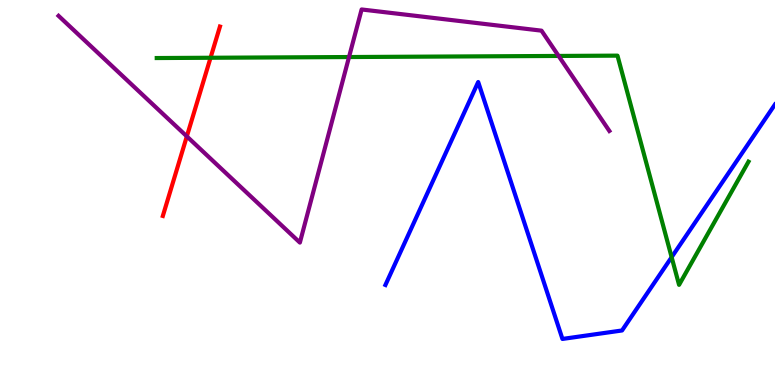[{'lines': ['blue', 'red'], 'intersections': []}, {'lines': ['green', 'red'], 'intersections': [{'x': 2.72, 'y': 8.5}]}, {'lines': ['purple', 'red'], 'intersections': [{'x': 2.41, 'y': 6.46}]}, {'lines': ['blue', 'green'], 'intersections': [{'x': 8.67, 'y': 3.32}]}, {'lines': ['blue', 'purple'], 'intersections': []}, {'lines': ['green', 'purple'], 'intersections': [{'x': 4.5, 'y': 8.52}, {'x': 7.21, 'y': 8.55}]}]